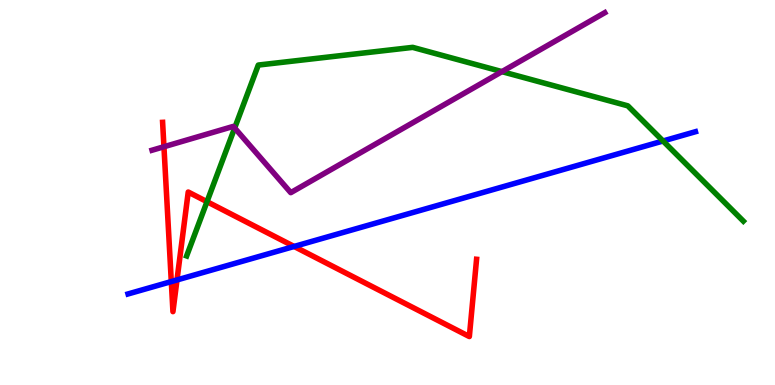[{'lines': ['blue', 'red'], 'intersections': [{'x': 2.21, 'y': 2.69}, {'x': 2.28, 'y': 2.73}, {'x': 3.8, 'y': 3.6}]}, {'lines': ['green', 'red'], 'intersections': [{'x': 2.67, 'y': 4.76}]}, {'lines': ['purple', 'red'], 'intersections': [{'x': 2.12, 'y': 6.19}]}, {'lines': ['blue', 'green'], 'intersections': [{'x': 8.56, 'y': 6.34}]}, {'lines': ['blue', 'purple'], 'intersections': []}, {'lines': ['green', 'purple'], 'intersections': [{'x': 3.03, 'y': 6.68}, {'x': 6.48, 'y': 8.14}]}]